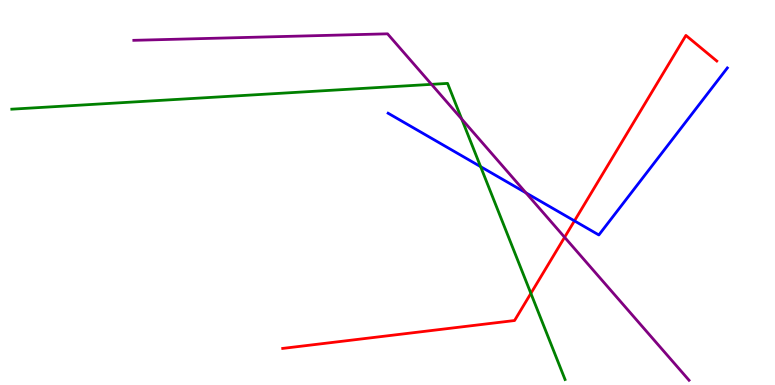[{'lines': ['blue', 'red'], 'intersections': [{'x': 7.41, 'y': 4.26}]}, {'lines': ['green', 'red'], 'intersections': [{'x': 6.85, 'y': 2.38}]}, {'lines': ['purple', 'red'], 'intersections': [{'x': 7.29, 'y': 3.84}]}, {'lines': ['blue', 'green'], 'intersections': [{'x': 6.2, 'y': 5.67}]}, {'lines': ['blue', 'purple'], 'intersections': [{'x': 6.79, 'y': 4.99}]}, {'lines': ['green', 'purple'], 'intersections': [{'x': 5.57, 'y': 7.81}, {'x': 5.96, 'y': 6.91}]}]